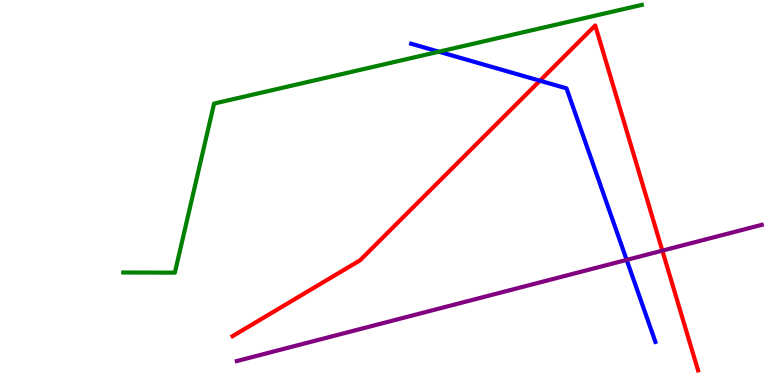[{'lines': ['blue', 'red'], 'intersections': [{'x': 6.97, 'y': 7.9}]}, {'lines': ['green', 'red'], 'intersections': []}, {'lines': ['purple', 'red'], 'intersections': [{'x': 8.55, 'y': 3.49}]}, {'lines': ['blue', 'green'], 'intersections': [{'x': 5.66, 'y': 8.66}]}, {'lines': ['blue', 'purple'], 'intersections': [{'x': 8.09, 'y': 3.25}]}, {'lines': ['green', 'purple'], 'intersections': []}]